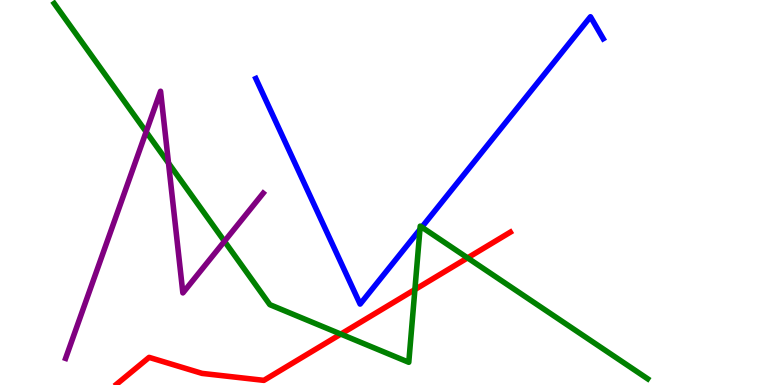[{'lines': ['blue', 'red'], 'intersections': []}, {'lines': ['green', 'red'], 'intersections': [{'x': 4.4, 'y': 1.32}, {'x': 5.35, 'y': 2.48}, {'x': 6.03, 'y': 3.3}]}, {'lines': ['purple', 'red'], 'intersections': []}, {'lines': ['blue', 'green'], 'intersections': [{'x': 5.42, 'y': 4.04}, {'x': 5.44, 'y': 4.1}]}, {'lines': ['blue', 'purple'], 'intersections': []}, {'lines': ['green', 'purple'], 'intersections': [{'x': 1.89, 'y': 6.58}, {'x': 2.17, 'y': 5.76}, {'x': 2.9, 'y': 3.73}]}]